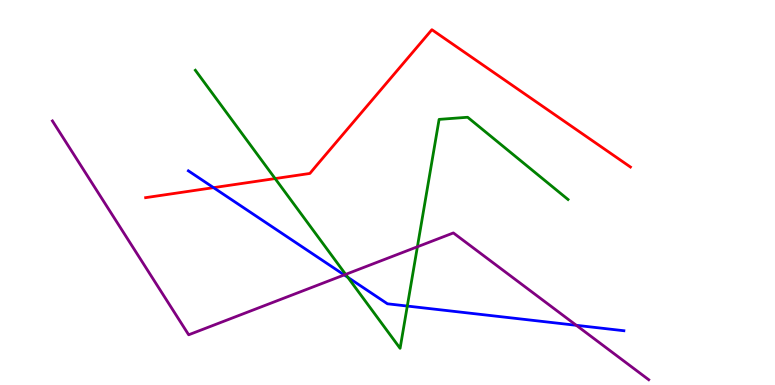[{'lines': ['blue', 'red'], 'intersections': [{'x': 2.76, 'y': 5.13}]}, {'lines': ['green', 'red'], 'intersections': [{'x': 3.55, 'y': 5.36}]}, {'lines': ['purple', 'red'], 'intersections': []}, {'lines': ['blue', 'green'], 'intersections': [{'x': 4.49, 'y': 2.8}, {'x': 5.26, 'y': 2.05}]}, {'lines': ['blue', 'purple'], 'intersections': [{'x': 4.44, 'y': 2.86}, {'x': 7.44, 'y': 1.55}]}, {'lines': ['green', 'purple'], 'intersections': [{'x': 4.46, 'y': 2.87}, {'x': 5.39, 'y': 3.59}]}]